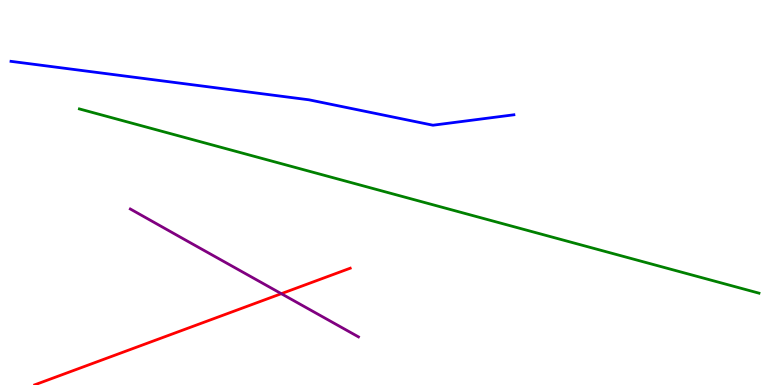[{'lines': ['blue', 'red'], 'intersections': []}, {'lines': ['green', 'red'], 'intersections': []}, {'lines': ['purple', 'red'], 'intersections': [{'x': 3.63, 'y': 2.37}]}, {'lines': ['blue', 'green'], 'intersections': []}, {'lines': ['blue', 'purple'], 'intersections': []}, {'lines': ['green', 'purple'], 'intersections': []}]